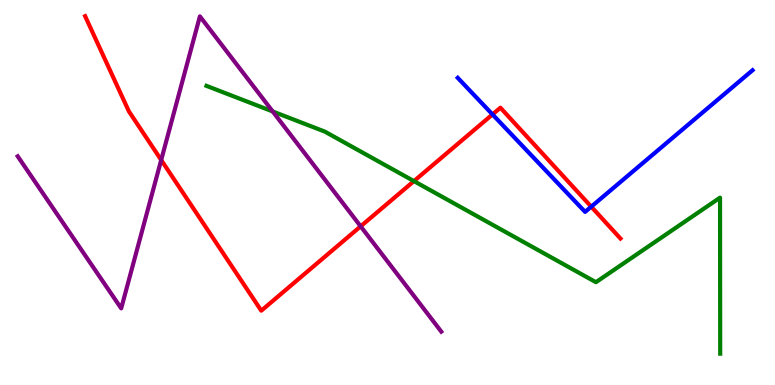[{'lines': ['blue', 'red'], 'intersections': [{'x': 6.35, 'y': 7.03}, {'x': 7.63, 'y': 4.63}]}, {'lines': ['green', 'red'], 'intersections': [{'x': 5.34, 'y': 5.3}]}, {'lines': ['purple', 'red'], 'intersections': [{'x': 2.08, 'y': 5.84}, {'x': 4.65, 'y': 4.12}]}, {'lines': ['blue', 'green'], 'intersections': []}, {'lines': ['blue', 'purple'], 'intersections': []}, {'lines': ['green', 'purple'], 'intersections': [{'x': 3.52, 'y': 7.1}]}]